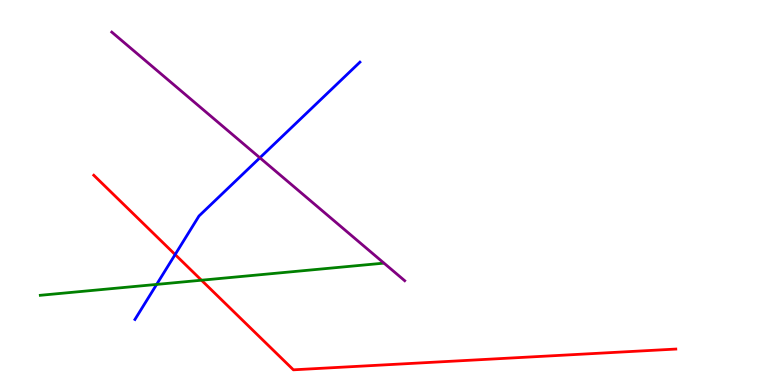[{'lines': ['blue', 'red'], 'intersections': [{'x': 2.26, 'y': 3.39}]}, {'lines': ['green', 'red'], 'intersections': [{'x': 2.6, 'y': 2.72}]}, {'lines': ['purple', 'red'], 'intersections': []}, {'lines': ['blue', 'green'], 'intersections': [{'x': 2.02, 'y': 2.61}]}, {'lines': ['blue', 'purple'], 'intersections': [{'x': 3.35, 'y': 5.9}]}, {'lines': ['green', 'purple'], 'intersections': []}]